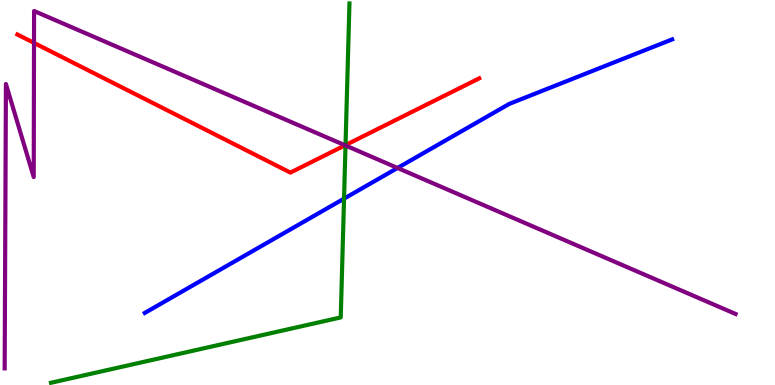[{'lines': ['blue', 'red'], 'intersections': []}, {'lines': ['green', 'red'], 'intersections': [{'x': 4.46, 'y': 6.23}]}, {'lines': ['purple', 'red'], 'intersections': [{'x': 0.439, 'y': 8.89}, {'x': 4.45, 'y': 6.23}]}, {'lines': ['blue', 'green'], 'intersections': [{'x': 4.44, 'y': 4.84}]}, {'lines': ['blue', 'purple'], 'intersections': [{'x': 5.13, 'y': 5.64}]}, {'lines': ['green', 'purple'], 'intersections': [{'x': 4.46, 'y': 6.22}]}]